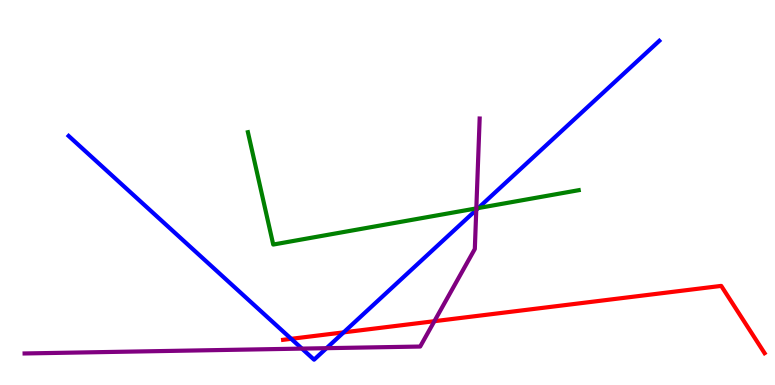[{'lines': ['blue', 'red'], 'intersections': [{'x': 3.76, 'y': 1.2}, {'x': 4.43, 'y': 1.37}]}, {'lines': ['green', 'red'], 'intersections': []}, {'lines': ['purple', 'red'], 'intersections': [{'x': 5.6, 'y': 1.66}]}, {'lines': ['blue', 'green'], 'intersections': [{'x': 6.17, 'y': 4.6}]}, {'lines': ['blue', 'purple'], 'intersections': [{'x': 3.9, 'y': 0.945}, {'x': 4.21, 'y': 0.956}, {'x': 6.15, 'y': 4.55}]}, {'lines': ['green', 'purple'], 'intersections': [{'x': 6.15, 'y': 4.59}]}]